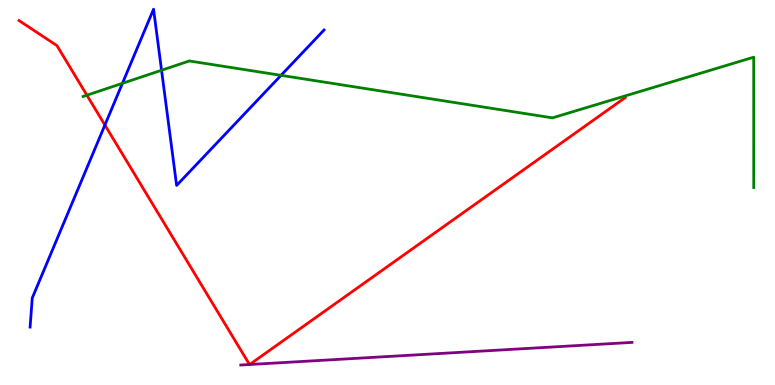[{'lines': ['blue', 'red'], 'intersections': [{'x': 1.35, 'y': 6.75}]}, {'lines': ['green', 'red'], 'intersections': [{'x': 1.12, 'y': 7.53}]}, {'lines': ['purple', 'red'], 'intersections': [{'x': 3.22, 'y': 0.532}, {'x': 3.22, 'y': 0.532}]}, {'lines': ['blue', 'green'], 'intersections': [{'x': 1.58, 'y': 7.84}, {'x': 2.08, 'y': 8.18}, {'x': 3.63, 'y': 8.04}]}, {'lines': ['blue', 'purple'], 'intersections': []}, {'lines': ['green', 'purple'], 'intersections': []}]